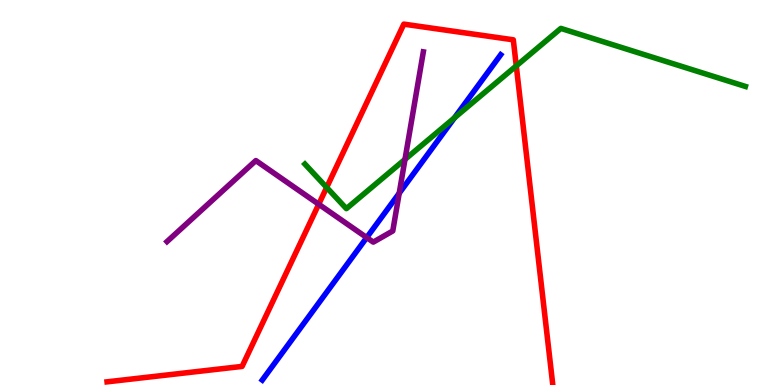[{'lines': ['blue', 'red'], 'intersections': []}, {'lines': ['green', 'red'], 'intersections': [{'x': 4.21, 'y': 5.13}, {'x': 6.66, 'y': 8.29}]}, {'lines': ['purple', 'red'], 'intersections': [{'x': 4.11, 'y': 4.69}]}, {'lines': ['blue', 'green'], 'intersections': [{'x': 5.86, 'y': 6.94}]}, {'lines': ['blue', 'purple'], 'intersections': [{'x': 4.73, 'y': 3.83}, {'x': 5.15, 'y': 4.98}]}, {'lines': ['green', 'purple'], 'intersections': [{'x': 5.23, 'y': 5.86}]}]